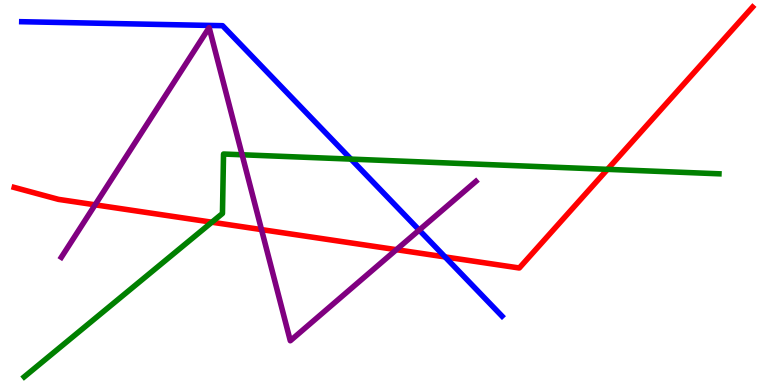[{'lines': ['blue', 'red'], 'intersections': [{'x': 5.74, 'y': 3.33}]}, {'lines': ['green', 'red'], 'intersections': [{'x': 2.73, 'y': 4.23}, {'x': 7.84, 'y': 5.6}]}, {'lines': ['purple', 'red'], 'intersections': [{'x': 1.23, 'y': 4.68}, {'x': 3.37, 'y': 4.04}, {'x': 5.11, 'y': 3.51}]}, {'lines': ['blue', 'green'], 'intersections': [{'x': 4.53, 'y': 5.87}]}, {'lines': ['blue', 'purple'], 'intersections': [{'x': 5.41, 'y': 4.02}]}, {'lines': ['green', 'purple'], 'intersections': [{'x': 3.12, 'y': 5.98}]}]